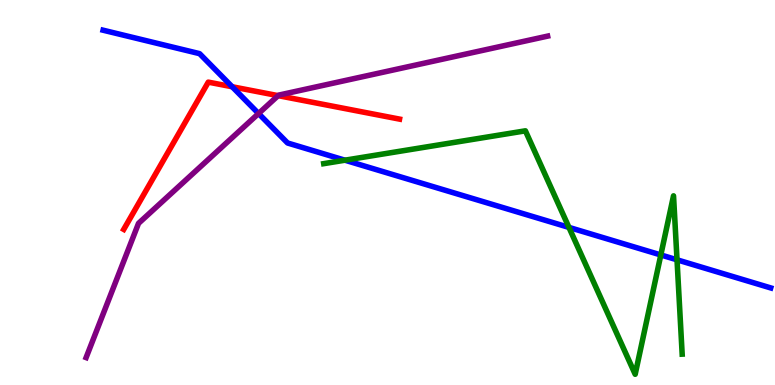[{'lines': ['blue', 'red'], 'intersections': [{'x': 3.0, 'y': 7.75}]}, {'lines': ['green', 'red'], 'intersections': []}, {'lines': ['purple', 'red'], 'intersections': [{'x': 3.59, 'y': 7.52}]}, {'lines': ['blue', 'green'], 'intersections': [{'x': 4.45, 'y': 5.84}, {'x': 7.34, 'y': 4.09}, {'x': 8.53, 'y': 3.38}, {'x': 8.74, 'y': 3.25}]}, {'lines': ['blue', 'purple'], 'intersections': [{'x': 3.34, 'y': 7.05}]}, {'lines': ['green', 'purple'], 'intersections': []}]